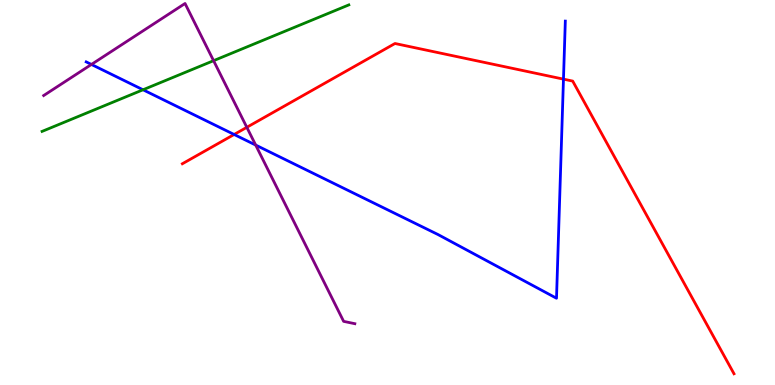[{'lines': ['blue', 'red'], 'intersections': [{'x': 3.02, 'y': 6.51}, {'x': 7.27, 'y': 7.94}]}, {'lines': ['green', 'red'], 'intersections': []}, {'lines': ['purple', 'red'], 'intersections': [{'x': 3.18, 'y': 6.69}]}, {'lines': ['blue', 'green'], 'intersections': [{'x': 1.85, 'y': 7.67}]}, {'lines': ['blue', 'purple'], 'intersections': [{'x': 1.18, 'y': 8.33}, {'x': 3.3, 'y': 6.23}]}, {'lines': ['green', 'purple'], 'intersections': [{'x': 2.76, 'y': 8.42}]}]